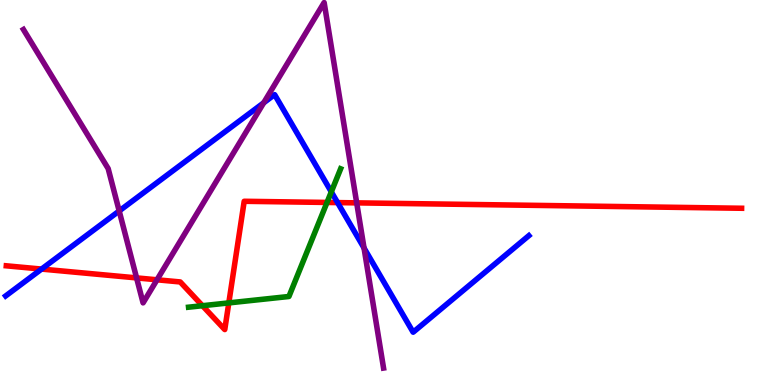[{'lines': ['blue', 'red'], 'intersections': [{'x': 0.536, 'y': 3.01}, {'x': 4.36, 'y': 4.74}]}, {'lines': ['green', 'red'], 'intersections': [{'x': 2.61, 'y': 2.06}, {'x': 2.95, 'y': 2.13}, {'x': 4.22, 'y': 4.74}]}, {'lines': ['purple', 'red'], 'intersections': [{'x': 1.76, 'y': 2.78}, {'x': 2.03, 'y': 2.73}, {'x': 4.6, 'y': 4.73}]}, {'lines': ['blue', 'green'], 'intersections': [{'x': 4.27, 'y': 5.02}]}, {'lines': ['blue', 'purple'], 'intersections': [{'x': 1.54, 'y': 4.52}, {'x': 3.4, 'y': 7.33}, {'x': 4.7, 'y': 3.56}]}, {'lines': ['green', 'purple'], 'intersections': []}]